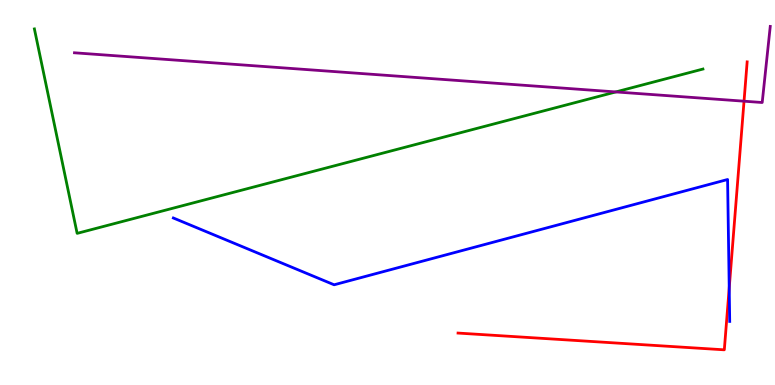[{'lines': ['blue', 'red'], 'intersections': [{'x': 9.41, 'y': 2.52}]}, {'lines': ['green', 'red'], 'intersections': []}, {'lines': ['purple', 'red'], 'intersections': [{'x': 9.6, 'y': 7.37}]}, {'lines': ['blue', 'green'], 'intersections': []}, {'lines': ['blue', 'purple'], 'intersections': []}, {'lines': ['green', 'purple'], 'intersections': [{'x': 7.95, 'y': 7.61}]}]